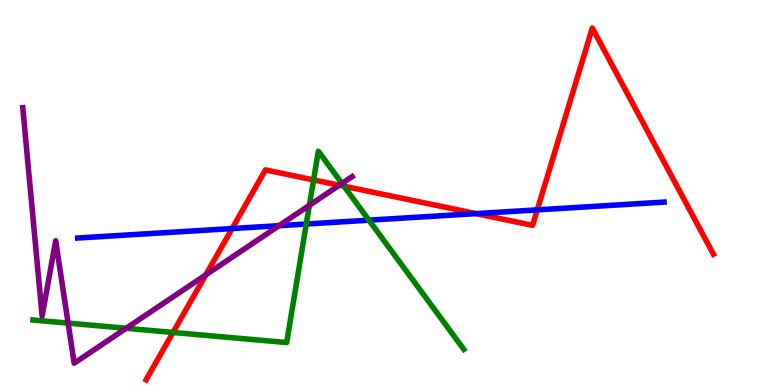[{'lines': ['blue', 'red'], 'intersections': [{'x': 3.0, 'y': 4.06}, {'x': 6.14, 'y': 4.45}, {'x': 6.93, 'y': 4.55}]}, {'lines': ['green', 'red'], 'intersections': [{'x': 2.23, 'y': 1.36}, {'x': 4.05, 'y': 5.33}, {'x': 4.44, 'y': 5.16}]}, {'lines': ['purple', 'red'], 'intersections': [{'x': 2.66, 'y': 2.86}, {'x': 4.38, 'y': 5.19}]}, {'lines': ['blue', 'green'], 'intersections': [{'x': 3.95, 'y': 4.18}, {'x': 4.76, 'y': 4.28}]}, {'lines': ['blue', 'purple'], 'intersections': [{'x': 3.6, 'y': 4.14}]}, {'lines': ['green', 'purple'], 'intersections': [{'x': 0.879, 'y': 1.61}, {'x': 1.63, 'y': 1.47}, {'x': 3.99, 'y': 4.67}, {'x': 4.41, 'y': 5.24}]}]